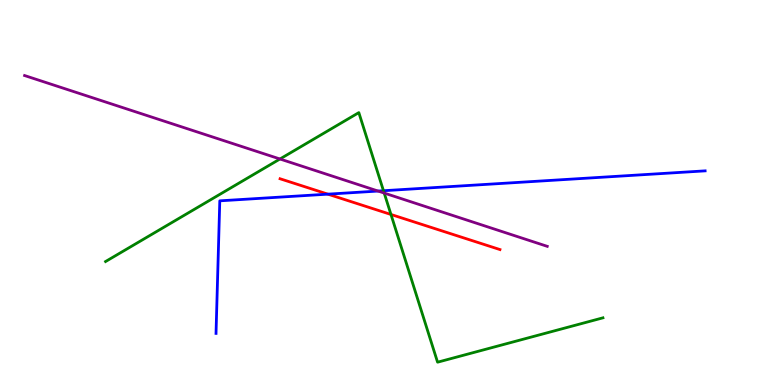[{'lines': ['blue', 'red'], 'intersections': [{'x': 4.23, 'y': 4.96}]}, {'lines': ['green', 'red'], 'intersections': [{'x': 5.04, 'y': 4.43}]}, {'lines': ['purple', 'red'], 'intersections': []}, {'lines': ['blue', 'green'], 'intersections': [{'x': 4.95, 'y': 5.05}]}, {'lines': ['blue', 'purple'], 'intersections': [{'x': 4.88, 'y': 5.04}]}, {'lines': ['green', 'purple'], 'intersections': [{'x': 3.61, 'y': 5.87}, {'x': 4.96, 'y': 4.99}]}]